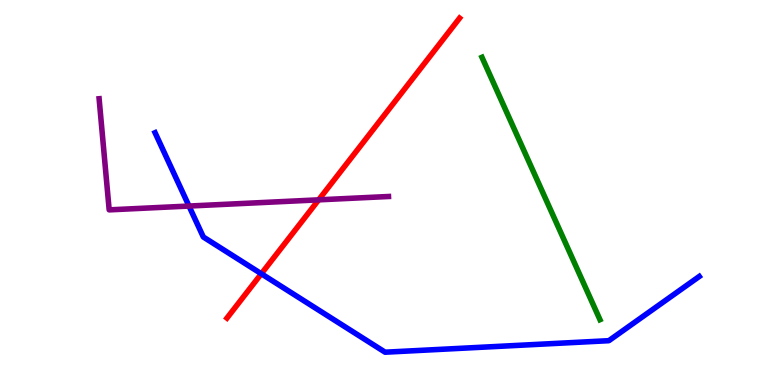[{'lines': ['blue', 'red'], 'intersections': [{'x': 3.37, 'y': 2.89}]}, {'lines': ['green', 'red'], 'intersections': []}, {'lines': ['purple', 'red'], 'intersections': [{'x': 4.11, 'y': 4.81}]}, {'lines': ['blue', 'green'], 'intersections': []}, {'lines': ['blue', 'purple'], 'intersections': [{'x': 2.44, 'y': 4.65}]}, {'lines': ['green', 'purple'], 'intersections': []}]